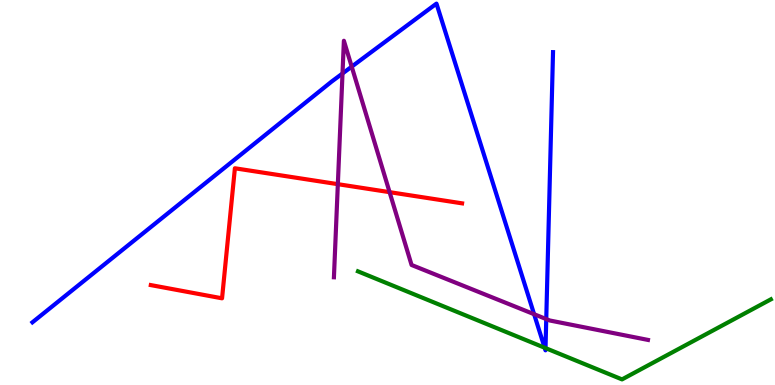[{'lines': ['blue', 'red'], 'intersections': []}, {'lines': ['green', 'red'], 'intersections': []}, {'lines': ['purple', 'red'], 'intersections': [{'x': 4.36, 'y': 5.22}, {'x': 5.03, 'y': 5.01}]}, {'lines': ['blue', 'green'], 'intersections': [{'x': 7.03, 'y': 0.968}, {'x': 7.04, 'y': 0.959}]}, {'lines': ['blue', 'purple'], 'intersections': [{'x': 4.42, 'y': 8.09}, {'x': 4.54, 'y': 8.27}, {'x': 6.89, 'y': 1.84}, {'x': 7.05, 'y': 1.71}]}, {'lines': ['green', 'purple'], 'intersections': []}]